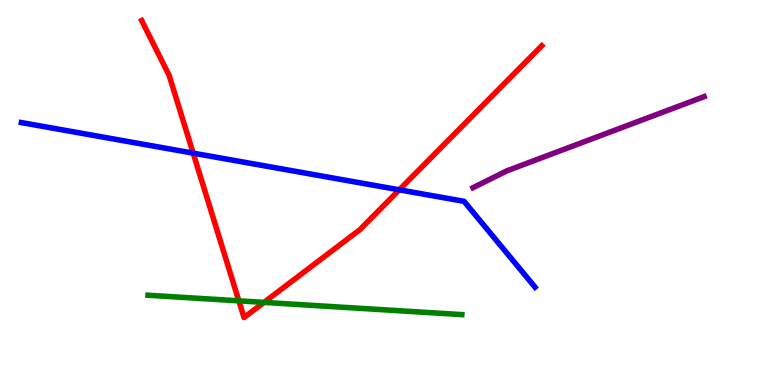[{'lines': ['blue', 'red'], 'intersections': [{'x': 2.49, 'y': 6.02}, {'x': 5.15, 'y': 5.07}]}, {'lines': ['green', 'red'], 'intersections': [{'x': 3.08, 'y': 2.19}, {'x': 3.41, 'y': 2.15}]}, {'lines': ['purple', 'red'], 'intersections': []}, {'lines': ['blue', 'green'], 'intersections': []}, {'lines': ['blue', 'purple'], 'intersections': []}, {'lines': ['green', 'purple'], 'intersections': []}]